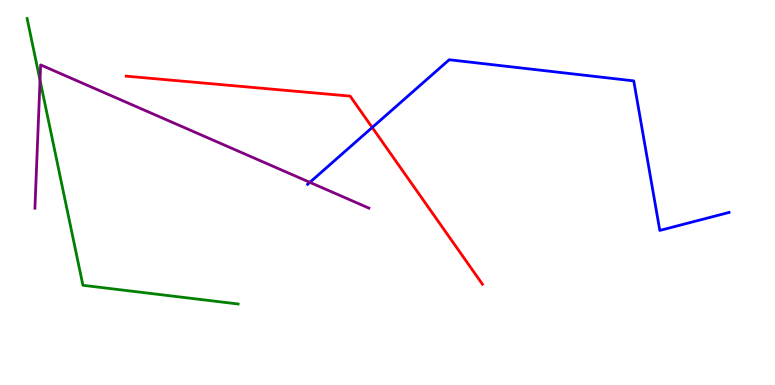[{'lines': ['blue', 'red'], 'intersections': [{'x': 4.8, 'y': 6.69}]}, {'lines': ['green', 'red'], 'intersections': []}, {'lines': ['purple', 'red'], 'intersections': []}, {'lines': ['blue', 'green'], 'intersections': []}, {'lines': ['blue', 'purple'], 'intersections': [{'x': 4.0, 'y': 5.26}]}, {'lines': ['green', 'purple'], 'intersections': [{'x': 0.516, 'y': 7.92}]}]